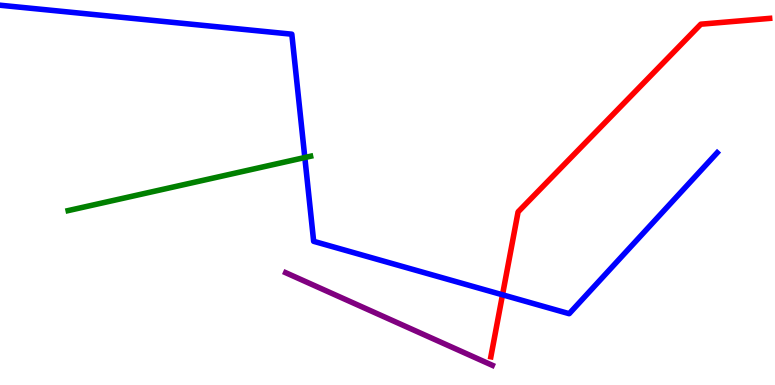[{'lines': ['blue', 'red'], 'intersections': [{'x': 6.48, 'y': 2.34}]}, {'lines': ['green', 'red'], 'intersections': []}, {'lines': ['purple', 'red'], 'intersections': []}, {'lines': ['blue', 'green'], 'intersections': [{'x': 3.93, 'y': 5.91}]}, {'lines': ['blue', 'purple'], 'intersections': []}, {'lines': ['green', 'purple'], 'intersections': []}]